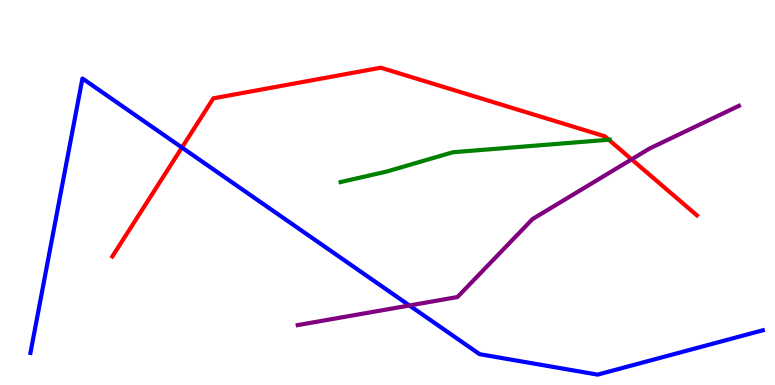[{'lines': ['blue', 'red'], 'intersections': [{'x': 2.35, 'y': 6.17}]}, {'lines': ['green', 'red'], 'intersections': [{'x': 7.85, 'y': 6.37}]}, {'lines': ['purple', 'red'], 'intersections': [{'x': 8.15, 'y': 5.86}]}, {'lines': ['blue', 'green'], 'intersections': []}, {'lines': ['blue', 'purple'], 'intersections': [{'x': 5.28, 'y': 2.07}]}, {'lines': ['green', 'purple'], 'intersections': []}]